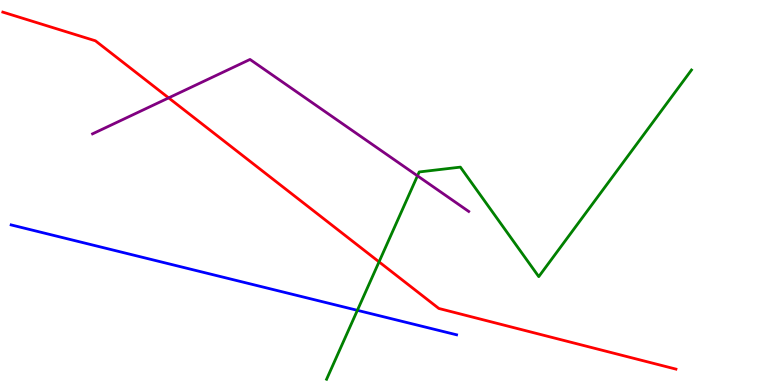[{'lines': ['blue', 'red'], 'intersections': []}, {'lines': ['green', 'red'], 'intersections': [{'x': 4.89, 'y': 3.2}]}, {'lines': ['purple', 'red'], 'intersections': [{'x': 2.18, 'y': 7.46}]}, {'lines': ['blue', 'green'], 'intersections': [{'x': 4.61, 'y': 1.94}]}, {'lines': ['blue', 'purple'], 'intersections': []}, {'lines': ['green', 'purple'], 'intersections': [{'x': 5.39, 'y': 5.43}]}]